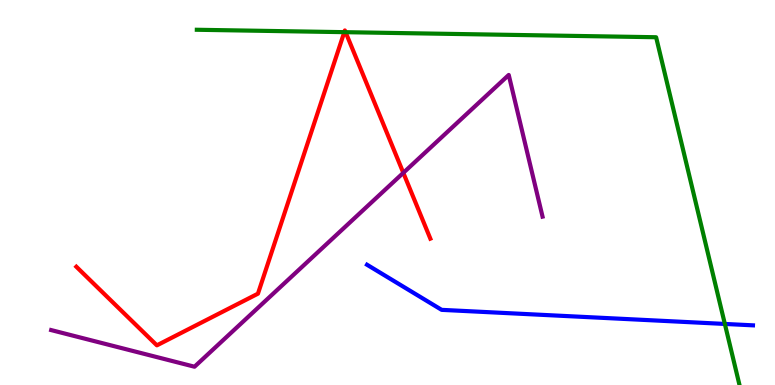[{'lines': ['blue', 'red'], 'intersections': []}, {'lines': ['green', 'red'], 'intersections': [{'x': 4.44, 'y': 9.16}, {'x': 4.46, 'y': 9.16}]}, {'lines': ['purple', 'red'], 'intersections': [{'x': 5.2, 'y': 5.51}]}, {'lines': ['blue', 'green'], 'intersections': [{'x': 9.35, 'y': 1.59}]}, {'lines': ['blue', 'purple'], 'intersections': []}, {'lines': ['green', 'purple'], 'intersections': []}]